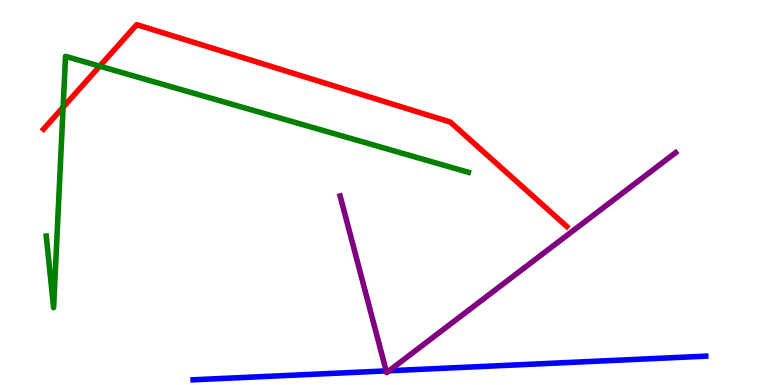[{'lines': ['blue', 'red'], 'intersections': []}, {'lines': ['green', 'red'], 'intersections': [{'x': 0.814, 'y': 7.22}, {'x': 1.29, 'y': 8.28}]}, {'lines': ['purple', 'red'], 'intersections': []}, {'lines': ['blue', 'green'], 'intersections': []}, {'lines': ['blue', 'purple'], 'intersections': [{'x': 4.98, 'y': 0.366}, {'x': 5.02, 'y': 0.37}]}, {'lines': ['green', 'purple'], 'intersections': []}]